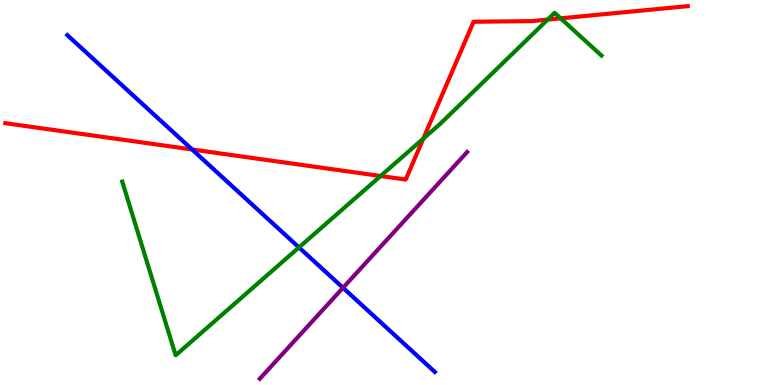[{'lines': ['blue', 'red'], 'intersections': [{'x': 2.48, 'y': 6.12}]}, {'lines': ['green', 'red'], 'intersections': [{'x': 4.91, 'y': 5.43}, {'x': 5.46, 'y': 6.4}, {'x': 7.07, 'y': 9.49}, {'x': 7.23, 'y': 9.52}]}, {'lines': ['purple', 'red'], 'intersections': []}, {'lines': ['blue', 'green'], 'intersections': [{'x': 3.86, 'y': 3.57}]}, {'lines': ['blue', 'purple'], 'intersections': [{'x': 4.43, 'y': 2.53}]}, {'lines': ['green', 'purple'], 'intersections': []}]